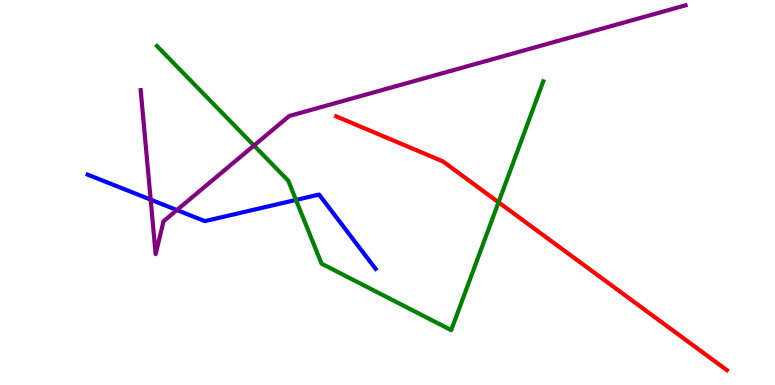[{'lines': ['blue', 'red'], 'intersections': []}, {'lines': ['green', 'red'], 'intersections': [{'x': 6.43, 'y': 4.75}]}, {'lines': ['purple', 'red'], 'intersections': []}, {'lines': ['blue', 'green'], 'intersections': [{'x': 3.82, 'y': 4.81}]}, {'lines': ['blue', 'purple'], 'intersections': [{'x': 1.94, 'y': 4.81}, {'x': 2.28, 'y': 4.54}]}, {'lines': ['green', 'purple'], 'intersections': [{'x': 3.28, 'y': 6.22}]}]